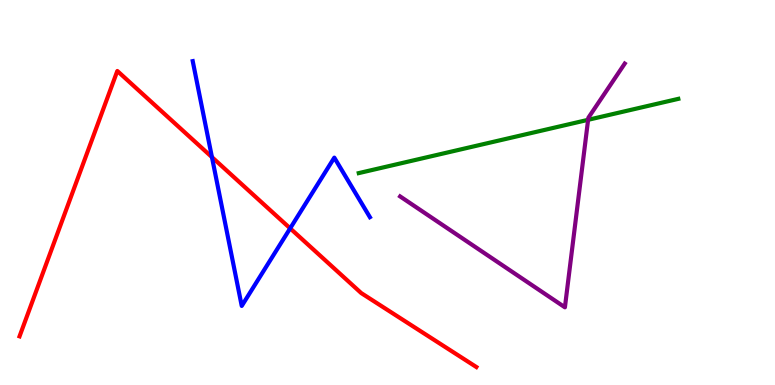[{'lines': ['blue', 'red'], 'intersections': [{'x': 2.73, 'y': 5.92}, {'x': 3.74, 'y': 4.07}]}, {'lines': ['green', 'red'], 'intersections': []}, {'lines': ['purple', 'red'], 'intersections': []}, {'lines': ['blue', 'green'], 'intersections': []}, {'lines': ['blue', 'purple'], 'intersections': []}, {'lines': ['green', 'purple'], 'intersections': [{'x': 7.59, 'y': 6.89}]}]